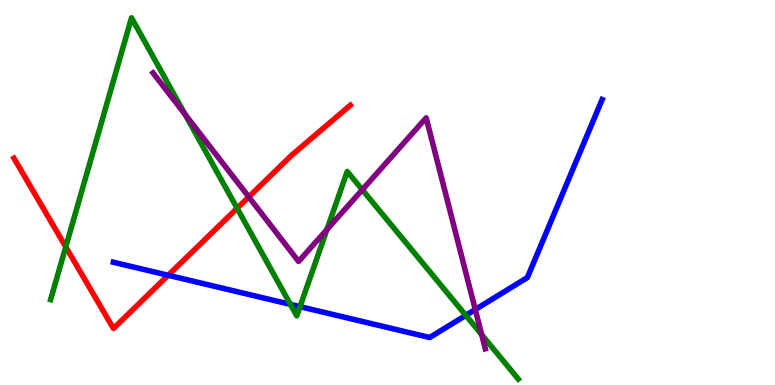[{'lines': ['blue', 'red'], 'intersections': [{'x': 2.17, 'y': 2.85}]}, {'lines': ['green', 'red'], 'intersections': [{'x': 0.848, 'y': 3.59}, {'x': 3.06, 'y': 4.59}]}, {'lines': ['purple', 'red'], 'intersections': [{'x': 3.21, 'y': 4.88}]}, {'lines': ['blue', 'green'], 'intersections': [{'x': 3.75, 'y': 2.09}, {'x': 3.87, 'y': 2.03}, {'x': 6.01, 'y': 1.81}]}, {'lines': ['blue', 'purple'], 'intersections': [{'x': 6.13, 'y': 1.96}]}, {'lines': ['green', 'purple'], 'intersections': [{'x': 2.39, 'y': 7.03}, {'x': 4.22, 'y': 4.04}, {'x': 4.67, 'y': 5.07}, {'x': 6.22, 'y': 1.31}]}]